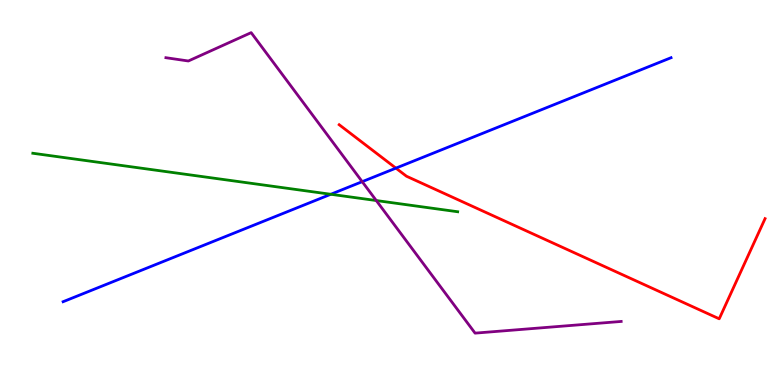[{'lines': ['blue', 'red'], 'intersections': [{'x': 5.11, 'y': 5.63}]}, {'lines': ['green', 'red'], 'intersections': []}, {'lines': ['purple', 'red'], 'intersections': []}, {'lines': ['blue', 'green'], 'intersections': [{'x': 4.27, 'y': 4.95}]}, {'lines': ['blue', 'purple'], 'intersections': [{'x': 4.67, 'y': 5.28}]}, {'lines': ['green', 'purple'], 'intersections': [{'x': 4.86, 'y': 4.79}]}]